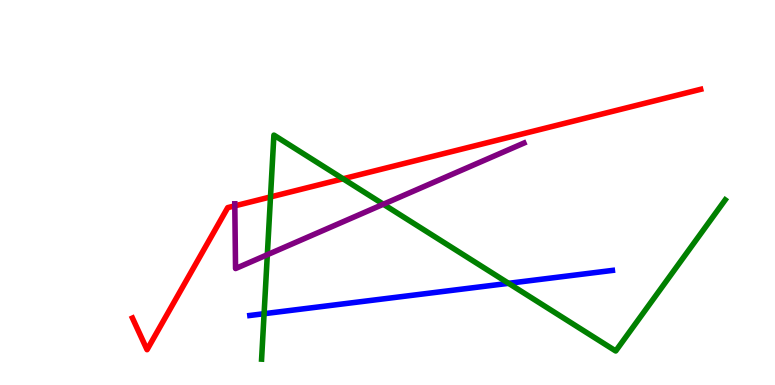[{'lines': ['blue', 'red'], 'intersections': []}, {'lines': ['green', 'red'], 'intersections': [{'x': 3.49, 'y': 4.88}, {'x': 4.43, 'y': 5.36}]}, {'lines': ['purple', 'red'], 'intersections': [{'x': 3.03, 'y': 4.65}]}, {'lines': ['blue', 'green'], 'intersections': [{'x': 3.41, 'y': 1.85}, {'x': 6.56, 'y': 2.64}]}, {'lines': ['blue', 'purple'], 'intersections': []}, {'lines': ['green', 'purple'], 'intersections': [{'x': 3.45, 'y': 3.38}, {'x': 4.95, 'y': 4.7}]}]